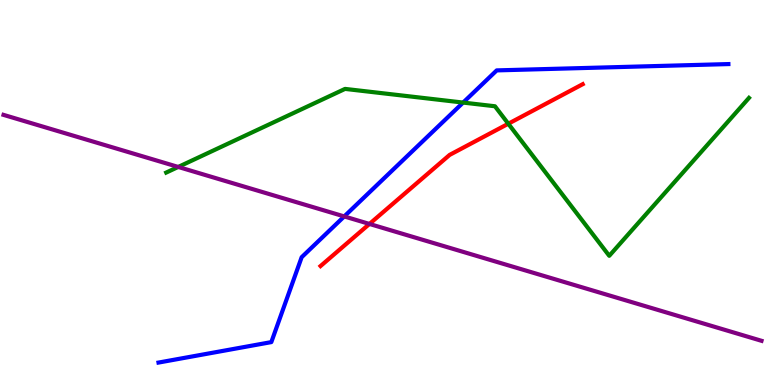[{'lines': ['blue', 'red'], 'intersections': []}, {'lines': ['green', 'red'], 'intersections': [{'x': 6.56, 'y': 6.79}]}, {'lines': ['purple', 'red'], 'intersections': [{'x': 4.77, 'y': 4.18}]}, {'lines': ['blue', 'green'], 'intersections': [{'x': 5.98, 'y': 7.34}]}, {'lines': ['blue', 'purple'], 'intersections': [{'x': 4.44, 'y': 4.38}]}, {'lines': ['green', 'purple'], 'intersections': [{'x': 2.3, 'y': 5.66}]}]